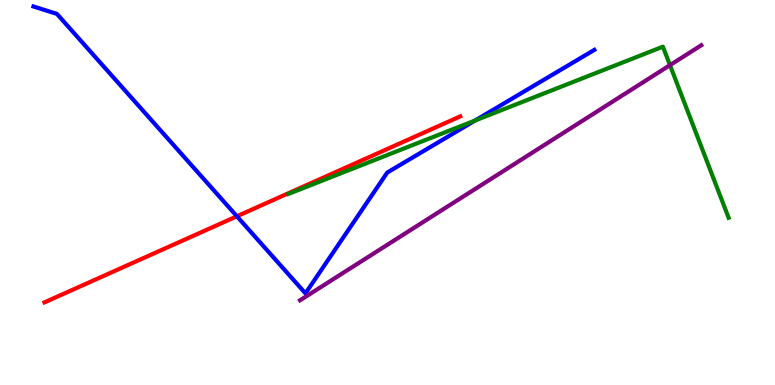[{'lines': ['blue', 'red'], 'intersections': [{'x': 3.06, 'y': 4.38}]}, {'lines': ['green', 'red'], 'intersections': []}, {'lines': ['purple', 'red'], 'intersections': []}, {'lines': ['blue', 'green'], 'intersections': [{'x': 6.13, 'y': 6.87}]}, {'lines': ['blue', 'purple'], 'intersections': []}, {'lines': ['green', 'purple'], 'intersections': [{'x': 8.64, 'y': 8.31}]}]